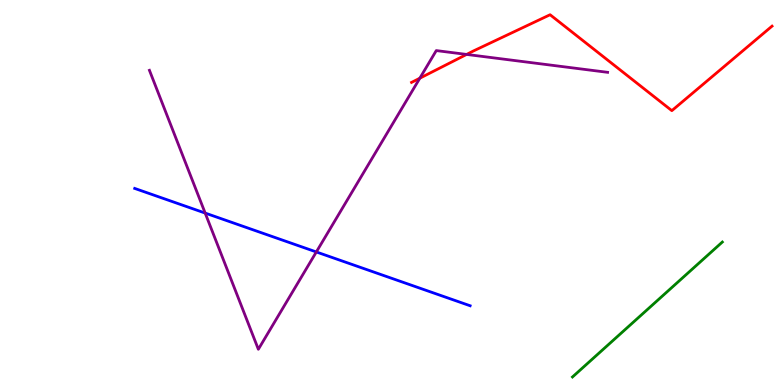[{'lines': ['blue', 'red'], 'intersections': []}, {'lines': ['green', 'red'], 'intersections': []}, {'lines': ['purple', 'red'], 'intersections': [{'x': 5.42, 'y': 7.97}, {'x': 6.02, 'y': 8.59}]}, {'lines': ['blue', 'green'], 'intersections': []}, {'lines': ['blue', 'purple'], 'intersections': [{'x': 2.65, 'y': 4.47}, {'x': 4.08, 'y': 3.46}]}, {'lines': ['green', 'purple'], 'intersections': []}]